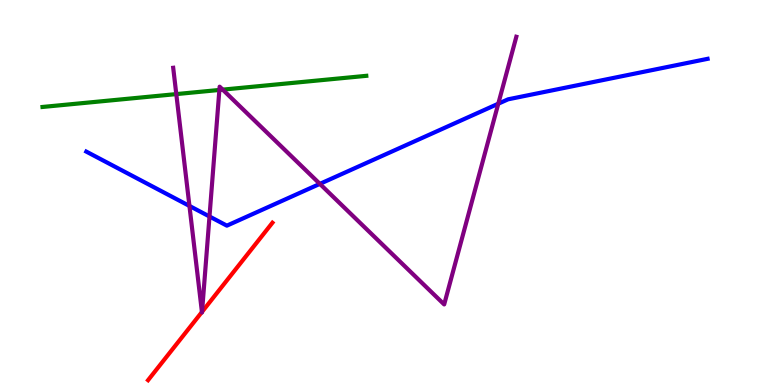[{'lines': ['blue', 'red'], 'intersections': []}, {'lines': ['green', 'red'], 'intersections': []}, {'lines': ['purple', 'red'], 'intersections': [{'x': 2.61, 'y': 1.9}, {'x': 2.61, 'y': 1.9}]}, {'lines': ['blue', 'green'], 'intersections': []}, {'lines': ['blue', 'purple'], 'intersections': [{'x': 2.44, 'y': 4.65}, {'x': 2.7, 'y': 4.38}, {'x': 4.13, 'y': 5.22}, {'x': 6.43, 'y': 7.31}]}, {'lines': ['green', 'purple'], 'intersections': [{'x': 2.27, 'y': 7.56}, {'x': 2.83, 'y': 7.66}, {'x': 2.87, 'y': 7.67}]}]